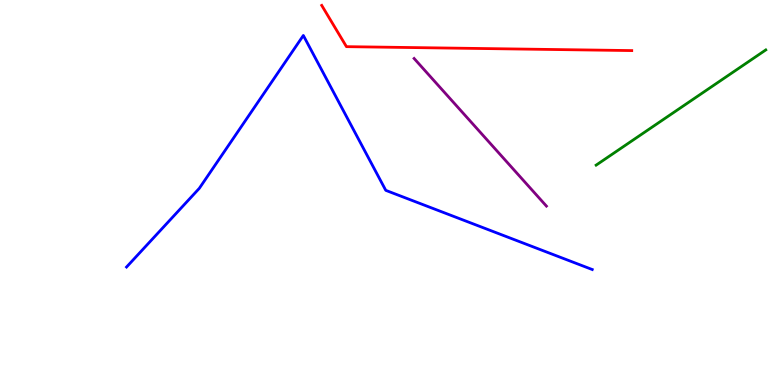[{'lines': ['blue', 'red'], 'intersections': []}, {'lines': ['green', 'red'], 'intersections': []}, {'lines': ['purple', 'red'], 'intersections': []}, {'lines': ['blue', 'green'], 'intersections': []}, {'lines': ['blue', 'purple'], 'intersections': []}, {'lines': ['green', 'purple'], 'intersections': []}]